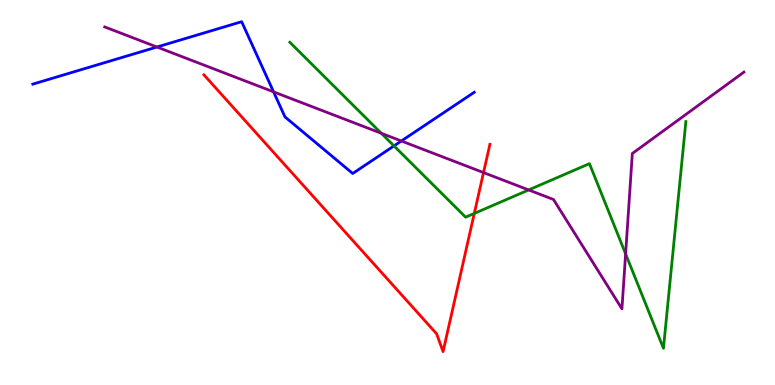[{'lines': ['blue', 'red'], 'intersections': []}, {'lines': ['green', 'red'], 'intersections': [{'x': 6.12, 'y': 4.46}]}, {'lines': ['purple', 'red'], 'intersections': [{'x': 6.24, 'y': 5.52}]}, {'lines': ['blue', 'green'], 'intersections': [{'x': 5.08, 'y': 6.21}]}, {'lines': ['blue', 'purple'], 'intersections': [{'x': 2.03, 'y': 8.78}, {'x': 3.53, 'y': 7.61}, {'x': 5.18, 'y': 6.34}]}, {'lines': ['green', 'purple'], 'intersections': [{'x': 4.92, 'y': 6.54}, {'x': 6.82, 'y': 5.07}, {'x': 8.07, 'y': 3.41}]}]